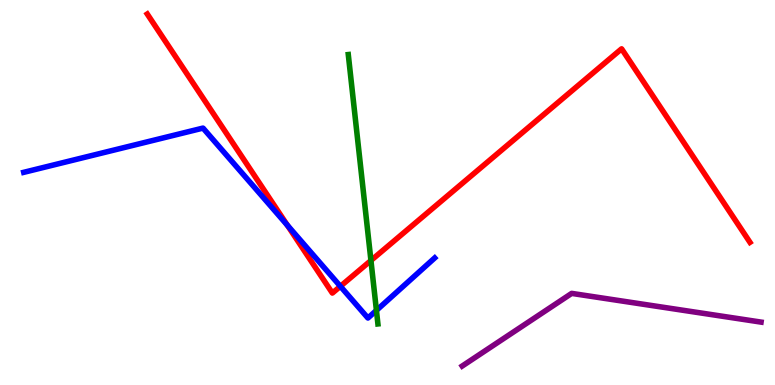[{'lines': ['blue', 'red'], 'intersections': [{'x': 3.71, 'y': 4.15}, {'x': 4.39, 'y': 2.56}]}, {'lines': ['green', 'red'], 'intersections': [{'x': 4.79, 'y': 3.23}]}, {'lines': ['purple', 'red'], 'intersections': []}, {'lines': ['blue', 'green'], 'intersections': [{'x': 4.86, 'y': 1.94}]}, {'lines': ['blue', 'purple'], 'intersections': []}, {'lines': ['green', 'purple'], 'intersections': []}]